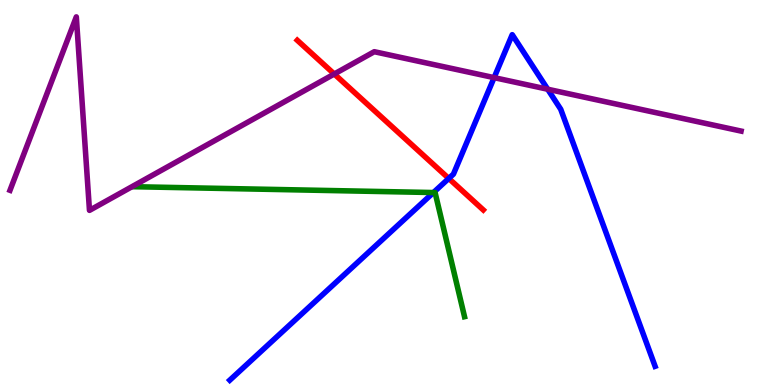[{'lines': ['blue', 'red'], 'intersections': [{'x': 5.79, 'y': 5.37}]}, {'lines': ['green', 'red'], 'intersections': []}, {'lines': ['purple', 'red'], 'intersections': [{'x': 4.31, 'y': 8.08}]}, {'lines': ['blue', 'green'], 'intersections': [{'x': 5.59, 'y': 5.0}]}, {'lines': ['blue', 'purple'], 'intersections': [{'x': 6.38, 'y': 7.98}, {'x': 7.07, 'y': 7.68}]}, {'lines': ['green', 'purple'], 'intersections': []}]